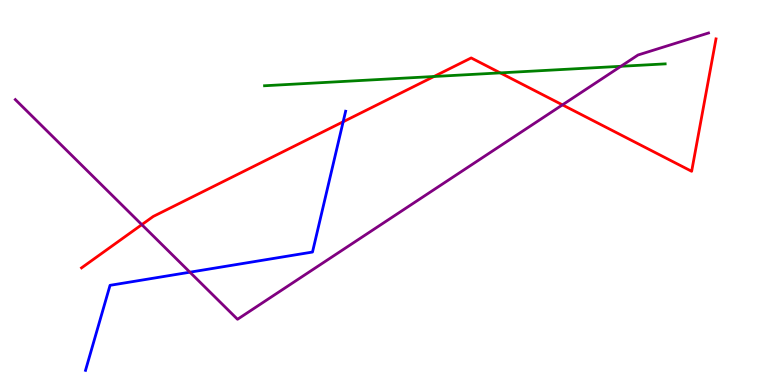[{'lines': ['blue', 'red'], 'intersections': [{'x': 4.43, 'y': 6.84}]}, {'lines': ['green', 'red'], 'intersections': [{'x': 5.6, 'y': 8.01}, {'x': 6.45, 'y': 8.11}]}, {'lines': ['purple', 'red'], 'intersections': [{'x': 1.83, 'y': 4.16}, {'x': 7.26, 'y': 7.28}]}, {'lines': ['blue', 'green'], 'intersections': []}, {'lines': ['blue', 'purple'], 'intersections': [{'x': 2.45, 'y': 2.93}]}, {'lines': ['green', 'purple'], 'intersections': [{'x': 8.01, 'y': 8.28}]}]